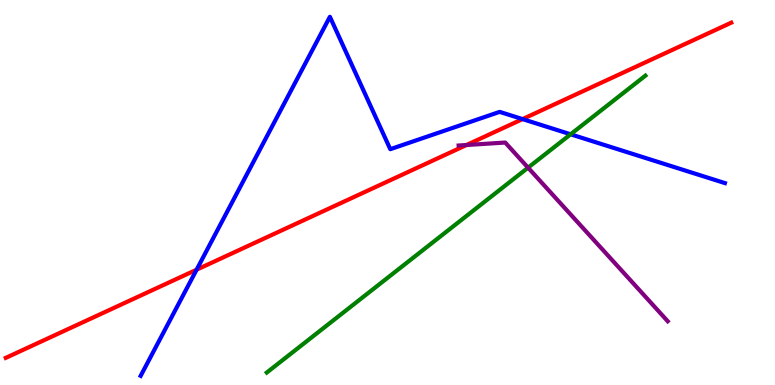[{'lines': ['blue', 'red'], 'intersections': [{'x': 2.54, 'y': 2.99}, {'x': 6.74, 'y': 6.91}]}, {'lines': ['green', 'red'], 'intersections': []}, {'lines': ['purple', 'red'], 'intersections': [{'x': 6.02, 'y': 6.23}]}, {'lines': ['blue', 'green'], 'intersections': [{'x': 7.36, 'y': 6.51}]}, {'lines': ['blue', 'purple'], 'intersections': []}, {'lines': ['green', 'purple'], 'intersections': [{'x': 6.81, 'y': 5.65}]}]